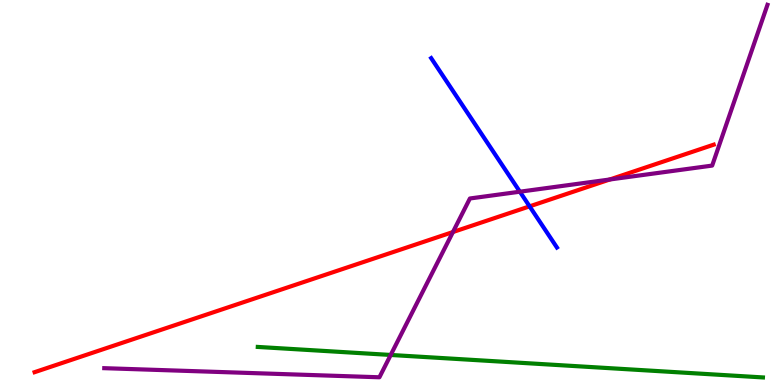[{'lines': ['blue', 'red'], 'intersections': [{'x': 6.83, 'y': 4.64}]}, {'lines': ['green', 'red'], 'intersections': []}, {'lines': ['purple', 'red'], 'intersections': [{'x': 5.84, 'y': 3.97}, {'x': 7.87, 'y': 5.34}]}, {'lines': ['blue', 'green'], 'intersections': []}, {'lines': ['blue', 'purple'], 'intersections': [{'x': 6.71, 'y': 5.02}]}, {'lines': ['green', 'purple'], 'intersections': [{'x': 5.04, 'y': 0.78}]}]